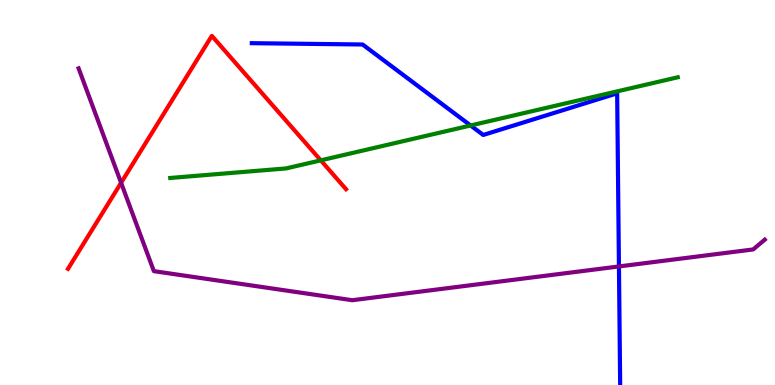[{'lines': ['blue', 'red'], 'intersections': []}, {'lines': ['green', 'red'], 'intersections': [{'x': 4.14, 'y': 5.84}]}, {'lines': ['purple', 'red'], 'intersections': [{'x': 1.56, 'y': 5.25}]}, {'lines': ['blue', 'green'], 'intersections': [{'x': 6.07, 'y': 6.74}]}, {'lines': ['blue', 'purple'], 'intersections': [{'x': 7.99, 'y': 3.08}]}, {'lines': ['green', 'purple'], 'intersections': []}]